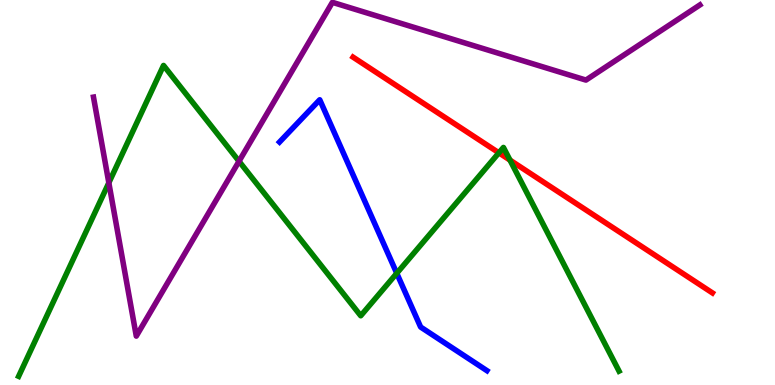[{'lines': ['blue', 'red'], 'intersections': []}, {'lines': ['green', 'red'], 'intersections': [{'x': 6.44, 'y': 6.03}, {'x': 6.58, 'y': 5.84}]}, {'lines': ['purple', 'red'], 'intersections': []}, {'lines': ['blue', 'green'], 'intersections': [{'x': 5.12, 'y': 2.9}]}, {'lines': ['blue', 'purple'], 'intersections': []}, {'lines': ['green', 'purple'], 'intersections': [{'x': 1.4, 'y': 5.25}, {'x': 3.08, 'y': 5.81}]}]